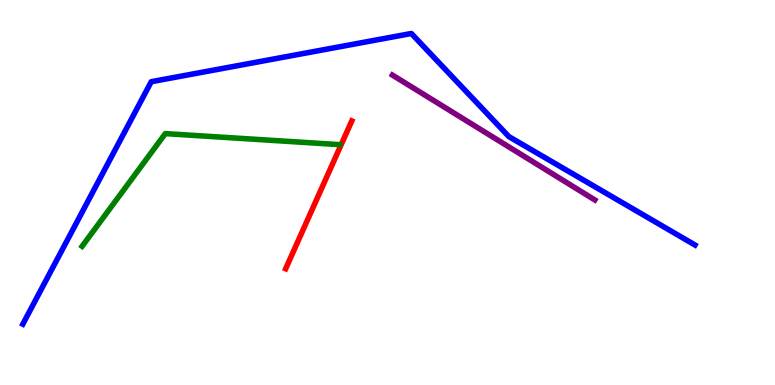[{'lines': ['blue', 'red'], 'intersections': []}, {'lines': ['green', 'red'], 'intersections': []}, {'lines': ['purple', 'red'], 'intersections': []}, {'lines': ['blue', 'green'], 'intersections': []}, {'lines': ['blue', 'purple'], 'intersections': []}, {'lines': ['green', 'purple'], 'intersections': []}]